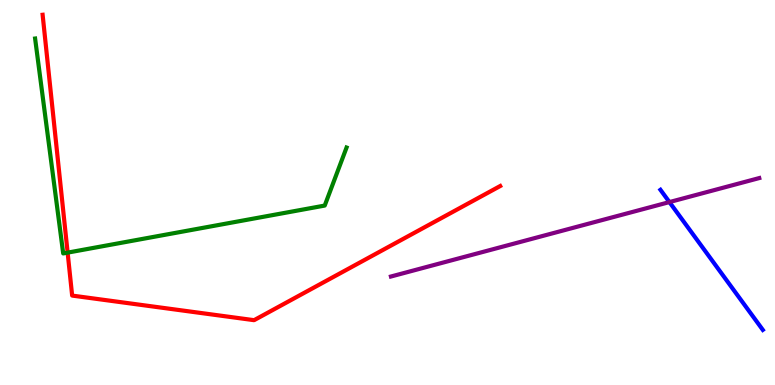[{'lines': ['blue', 'red'], 'intersections': []}, {'lines': ['green', 'red'], 'intersections': [{'x': 0.873, 'y': 3.44}]}, {'lines': ['purple', 'red'], 'intersections': []}, {'lines': ['blue', 'green'], 'intersections': []}, {'lines': ['blue', 'purple'], 'intersections': [{'x': 8.64, 'y': 4.75}]}, {'lines': ['green', 'purple'], 'intersections': []}]